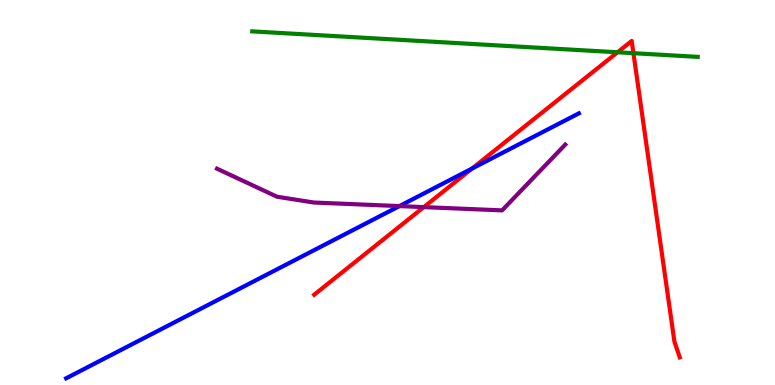[{'lines': ['blue', 'red'], 'intersections': [{'x': 6.09, 'y': 5.62}]}, {'lines': ['green', 'red'], 'intersections': [{'x': 7.97, 'y': 8.64}, {'x': 8.17, 'y': 8.62}]}, {'lines': ['purple', 'red'], 'intersections': [{'x': 5.47, 'y': 4.62}]}, {'lines': ['blue', 'green'], 'intersections': []}, {'lines': ['blue', 'purple'], 'intersections': [{'x': 5.15, 'y': 4.65}]}, {'lines': ['green', 'purple'], 'intersections': []}]